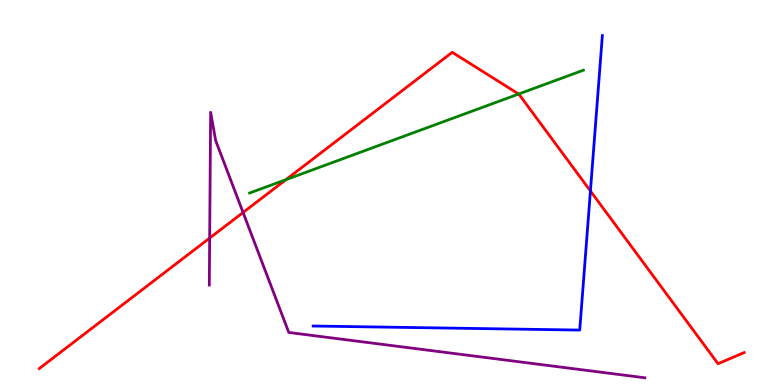[{'lines': ['blue', 'red'], 'intersections': [{'x': 7.62, 'y': 5.04}]}, {'lines': ['green', 'red'], 'intersections': [{'x': 3.69, 'y': 5.33}, {'x': 6.69, 'y': 7.56}]}, {'lines': ['purple', 'red'], 'intersections': [{'x': 2.71, 'y': 3.82}, {'x': 3.14, 'y': 4.48}]}, {'lines': ['blue', 'green'], 'intersections': []}, {'lines': ['blue', 'purple'], 'intersections': []}, {'lines': ['green', 'purple'], 'intersections': []}]